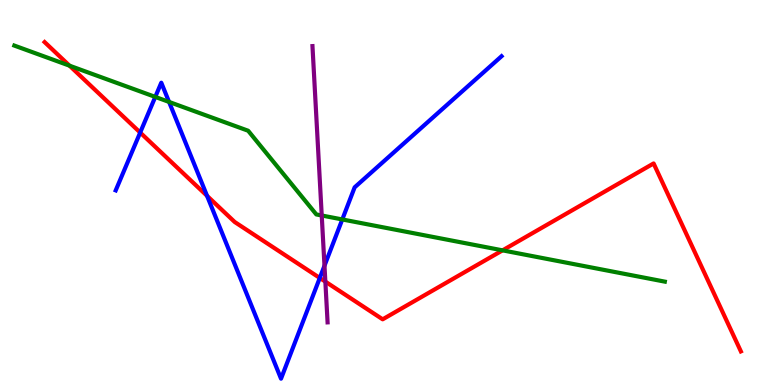[{'lines': ['blue', 'red'], 'intersections': [{'x': 1.81, 'y': 6.56}, {'x': 2.67, 'y': 4.91}, {'x': 4.13, 'y': 2.78}]}, {'lines': ['green', 'red'], 'intersections': [{'x': 0.897, 'y': 8.29}, {'x': 6.48, 'y': 3.5}]}, {'lines': ['purple', 'red'], 'intersections': [{'x': 4.2, 'y': 2.69}]}, {'lines': ['blue', 'green'], 'intersections': [{'x': 2.0, 'y': 7.48}, {'x': 2.18, 'y': 7.35}, {'x': 4.42, 'y': 4.3}]}, {'lines': ['blue', 'purple'], 'intersections': [{'x': 4.19, 'y': 3.1}]}, {'lines': ['green', 'purple'], 'intersections': [{'x': 4.15, 'y': 4.4}]}]